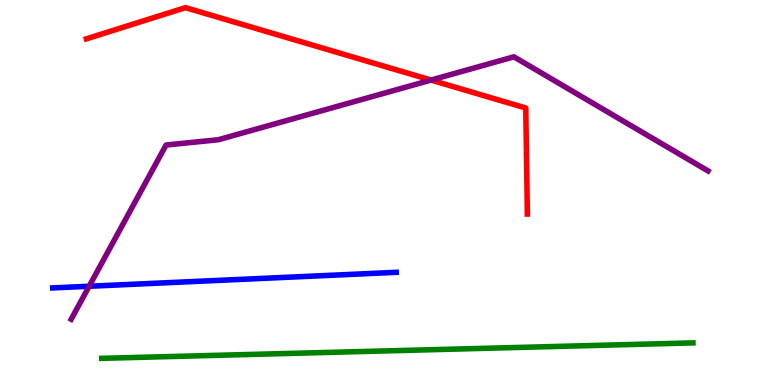[{'lines': ['blue', 'red'], 'intersections': []}, {'lines': ['green', 'red'], 'intersections': []}, {'lines': ['purple', 'red'], 'intersections': [{'x': 5.56, 'y': 7.92}]}, {'lines': ['blue', 'green'], 'intersections': []}, {'lines': ['blue', 'purple'], 'intersections': [{'x': 1.15, 'y': 2.56}]}, {'lines': ['green', 'purple'], 'intersections': []}]